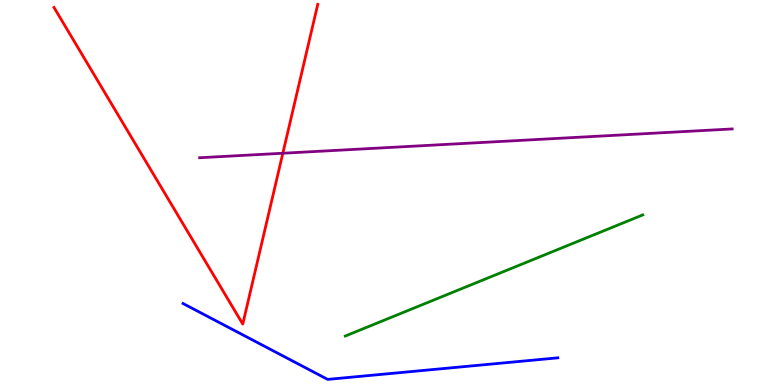[{'lines': ['blue', 'red'], 'intersections': []}, {'lines': ['green', 'red'], 'intersections': []}, {'lines': ['purple', 'red'], 'intersections': [{'x': 3.65, 'y': 6.02}]}, {'lines': ['blue', 'green'], 'intersections': []}, {'lines': ['blue', 'purple'], 'intersections': []}, {'lines': ['green', 'purple'], 'intersections': []}]